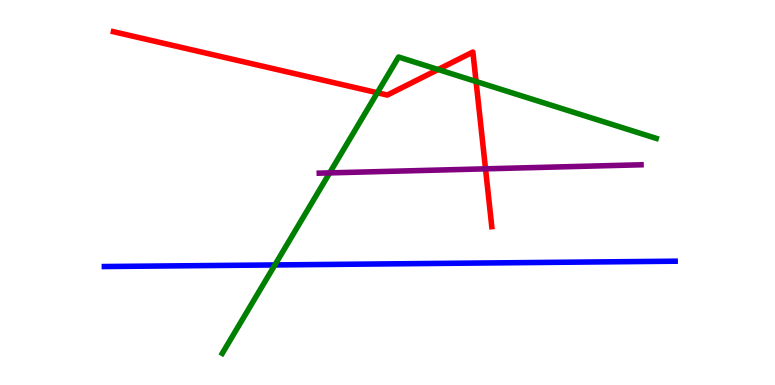[{'lines': ['blue', 'red'], 'intersections': []}, {'lines': ['green', 'red'], 'intersections': [{'x': 4.87, 'y': 7.59}, {'x': 5.65, 'y': 8.19}, {'x': 6.14, 'y': 7.88}]}, {'lines': ['purple', 'red'], 'intersections': [{'x': 6.26, 'y': 5.61}]}, {'lines': ['blue', 'green'], 'intersections': [{'x': 3.55, 'y': 3.12}]}, {'lines': ['blue', 'purple'], 'intersections': []}, {'lines': ['green', 'purple'], 'intersections': [{'x': 4.25, 'y': 5.51}]}]